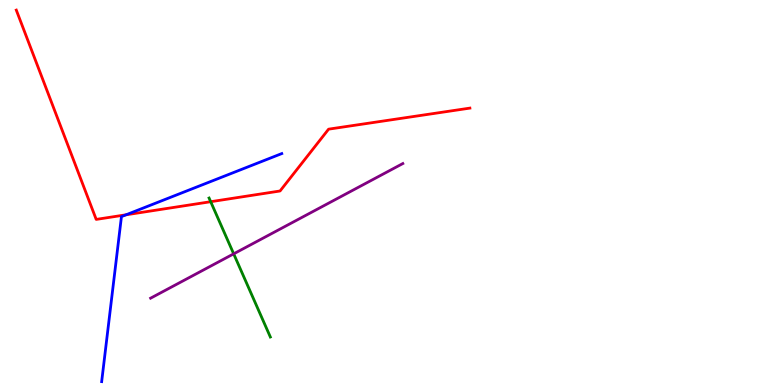[{'lines': ['blue', 'red'], 'intersections': [{'x': 1.63, 'y': 4.42}]}, {'lines': ['green', 'red'], 'intersections': [{'x': 2.72, 'y': 4.76}]}, {'lines': ['purple', 'red'], 'intersections': []}, {'lines': ['blue', 'green'], 'intersections': []}, {'lines': ['blue', 'purple'], 'intersections': []}, {'lines': ['green', 'purple'], 'intersections': [{'x': 3.02, 'y': 3.41}]}]